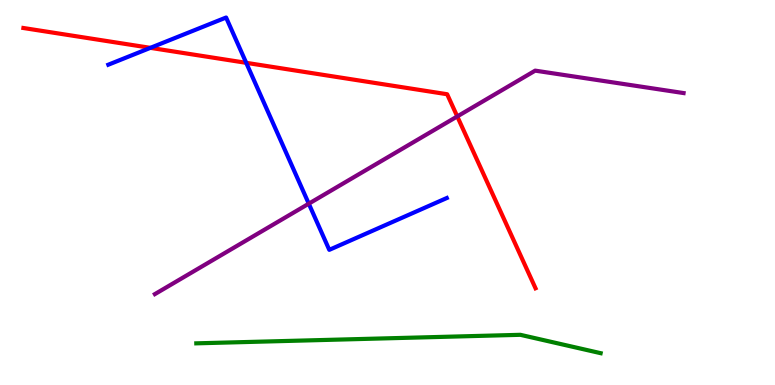[{'lines': ['blue', 'red'], 'intersections': [{'x': 1.94, 'y': 8.76}, {'x': 3.18, 'y': 8.37}]}, {'lines': ['green', 'red'], 'intersections': []}, {'lines': ['purple', 'red'], 'intersections': [{'x': 5.9, 'y': 6.98}]}, {'lines': ['blue', 'green'], 'intersections': []}, {'lines': ['blue', 'purple'], 'intersections': [{'x': 3.98, 'y': 4.71}]}, {'lines': ['green', 'purple'], 'intersections': []}]